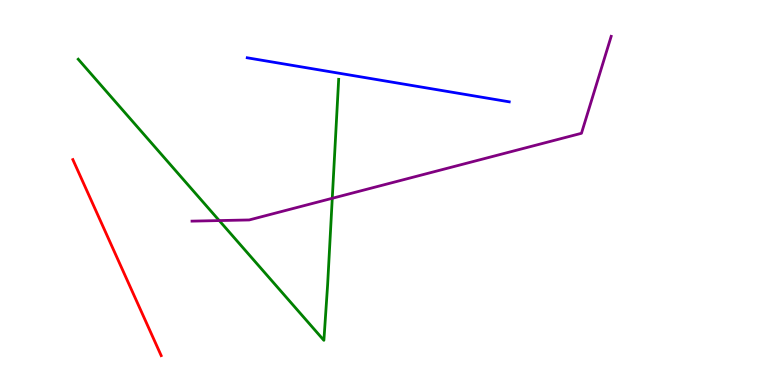[{'lines': ['blue', 'red'], 'intersections': []}, {'lines': ['green', 'red'], 'intersections': []}, {'lines': ['purple', 'red'], 'intersections': []}, {'lines': ['blue', 'green'], 'intersections': []}, {'lines': ['blue', 'purple'], 'intersections': []}, {'lines': ['green', 'purple'], 'intersections': [{'x': 2.83, 'y': 4.27}, {'x': 4.29, 'y': 4.85}]}]